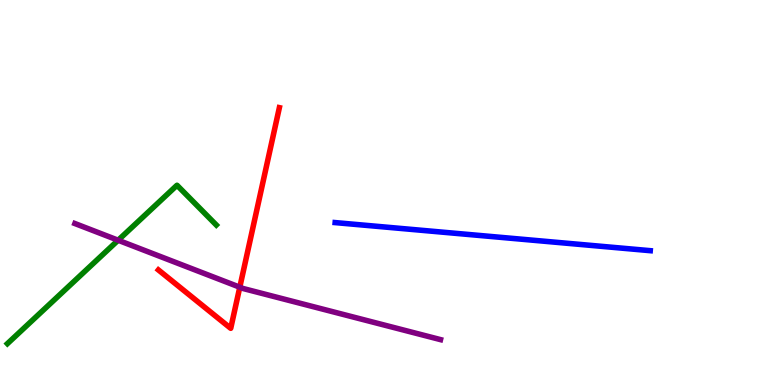[{'lines': ['blue', 'red'], 'intersections': []}, {'lines': ['green', 'red'], 'intersections': []}, {'lines': ['purple', 'red'], 'intersections': [{'x': 3.09, 'y': 2.54}]}, {'lines': ['blue', 'green'], 'intersections': []}, {'lines': ['blue', 'purple'], 'intersections': []}, {'lines': ['green', 'purple'], 'intersections': [{'x': 1.52, 'y': 3.76}]}]